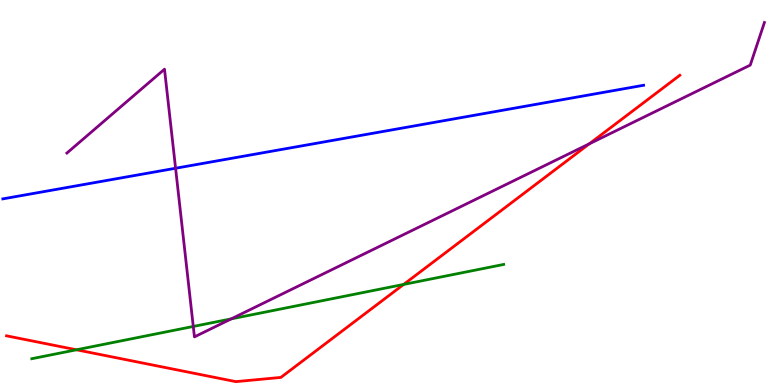[{'lines': ['blue', 'red'], 'intersections': []}, {'lines': ['green', 'red'], 'intersections': [{'x': 0.987, 'y': 0.914}, {'x': 5.21, 'y': 2.61}]}, {'lines': ['purple', 'red'], 'intersections': [{'x': 7.6, 'y': 6.27}]}, {'lines': ['blue', 'green'], 'intersections': []}, {'lines': ['blue', 'purple'], 'intersections': [{'x': 2.27, 'y': 5.63}]}, {'lines': ['green', 'purple'], 'intersections': [{'x': 2.49, 'y': 1.52}, {'x': 2.98, 'y': 1.72}]}]